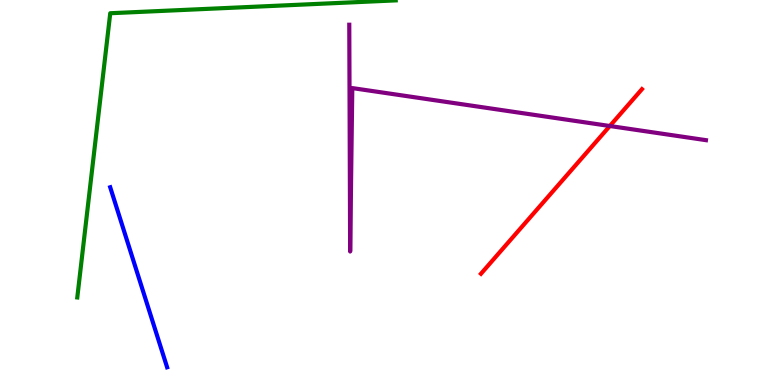[{'lines': ['blue', 'red'], 'intersections': []}, {'lines': ['green', 'red'], 'intersections': []}, {'lines': ['purple', 'red'], 'intersections': [{'x': 7.87, 'y': 6.73}]}, {'lines': ['blue', 'green'], 'intersections': []}, {'lines': ['blue', 'purple'], 'intersections': []}, {'lines': ['green', 'purple'], 'intersections': []}]